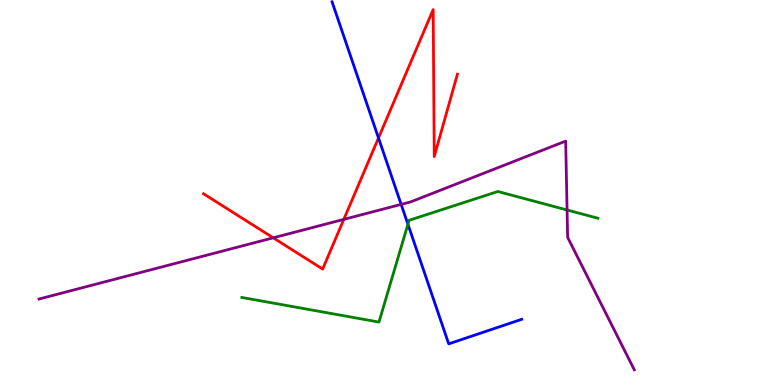[{'lines': ['blue', 'red'], 'intersections': [{'x': 4.88, 'y': 6.42}]}, {'lines': ['green', 'red'], 'intersections': []}, {'lines': ['purple', 'red'], 'intersections': [{'x': 3.53, 'y': 3.82}, {'x': 4.44, 'y': 4.3}]}, {'lines': ['blue', 'green'], 'intersections': [{'x': 5.26, 'y': 4.18}]}, {'lines': ['blue', 'purple'], 'intersections': [{'x': 5.18, 'y': 4.69}]}, {'lines': ['green', 'purple'], 'intersections': [{'x': 7.32, 'y': 4.55}]}]